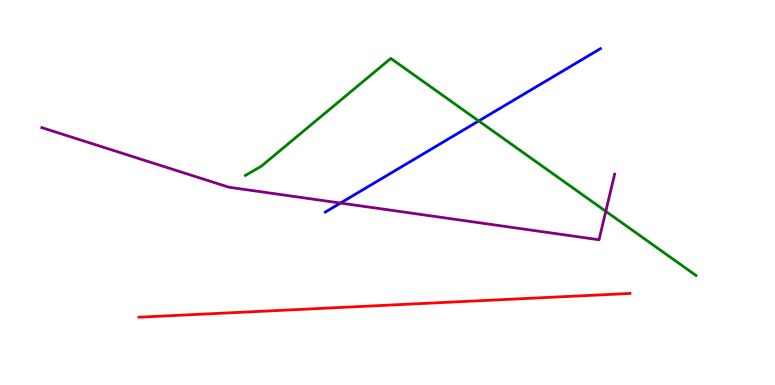[{'lines': ['blue', 'red'], 'intersections': []}, {'lines': ['green', 'red'], 'intersections': []}, {'lines': ['purple', 'red'], 'intersections': []}, {'lines': ['blue', 'green'], 'intersections': [{'x': 6.18, 'y': 6.86}]}, {'lines': ['blue', 'purple'], 'intersections': [{'x': 4.39, 'y': 4.73}]}, {'lines': ['green', 'purple'], 'intersections': [{'x': 7.82, 'y': 4.51}]}]